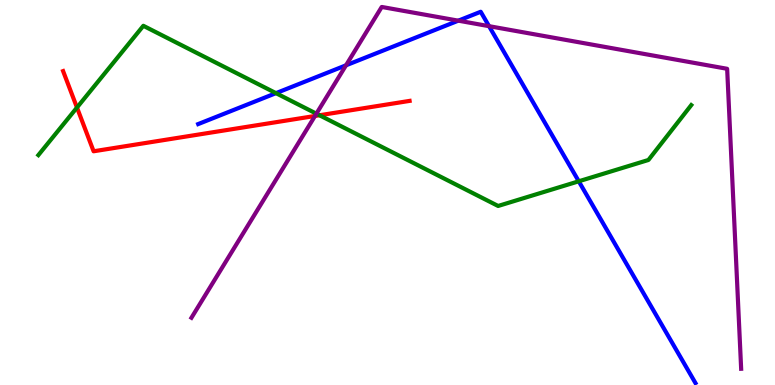[{'lines': ['blue', 'red'], 'intersections': []}, {'lines': ['green', 'red'], 'intersections': [{'x': 0.993, 'y': 7.21}, {'x': 4.12, 'y': 7.01}]}, {'lines': ['purple', 'red'], 'intersections': [{'x': 4.06, 'y': 6.99}]}, {'lines': ['blue', 'green'], 'intersections': [{'x': 3.56, 'y': 7.58}, {'x': 7.47, 'y': 5.29}]}, {'lines': ['blue', 'purple'], 'intersections': [{'x': 4.46, 'y': 8.3}, {'x': 5.91, 'y': 9.46}, {'x': 6.31, 'y': 9.32}]}, {'lines': ['green', 'purple'], 'intersections': [{'x': 4.08, 'y': 7.05}]}]